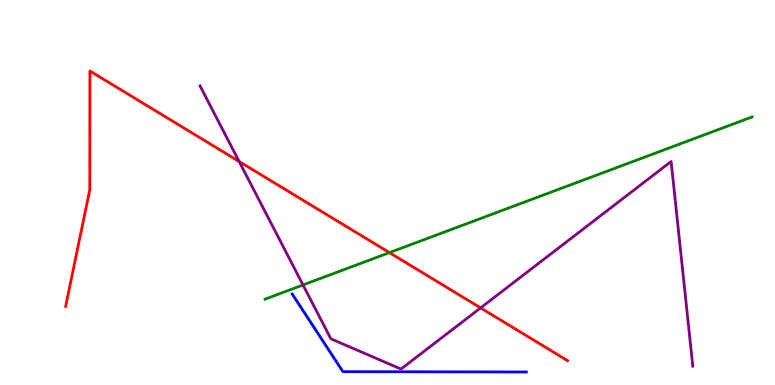[{'lines': ['blue', 'red'], 'intersections': []}, {'lines': ['green', 'red'], 'intersections': [{'x': 5.03, 'y': 3.44}]}, {'lines': ['purple', 'red'], 'intersections': [{'x': 3.09, 'y': 5.81}, {'x': 6.2, 'y': 2.0}]}, {'lines': ['blue', 'green'], 'intersections': []}, {'lines': ['blue', 'purple'], 'intersections': []}, {'lines': ['green', 'purple'], 'intersections': [{'x': 3.91, 'y': 2.6}]}]